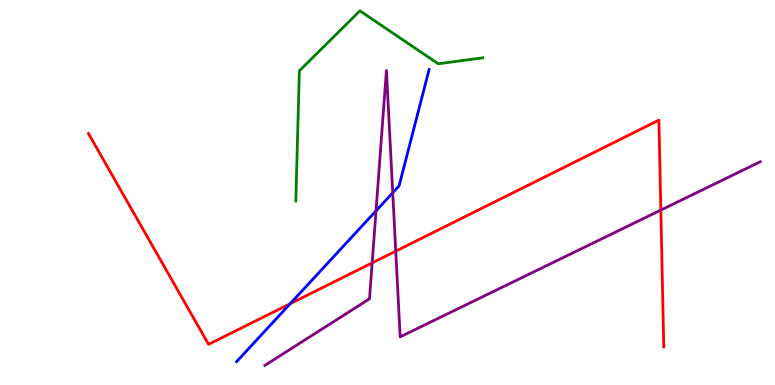[{'lines': ['blue', 'red'], 'intersections': [{'x': 3.74, 'y': 2.11}]}, {'lines': ['green', 'red'], 'intersections': []}, {'lines': ['purple', 'red'], 'intersections': [{'x': 4.8, 'y': 3.17}, {'x': 5.11, 'y': 3.48}, {'x': 8.53, 'y': 4.54}]}, {'lines': ['blue', 'green'], 'intersections': []}, {'lines': ['blue', 'purple'], 'intersections': [{'x': 4.85, 'y': 4.52}, {'x': 5.07, 'y': 4.99}]}, {'lines': ['green', 'purple'], 'intersections': []}]